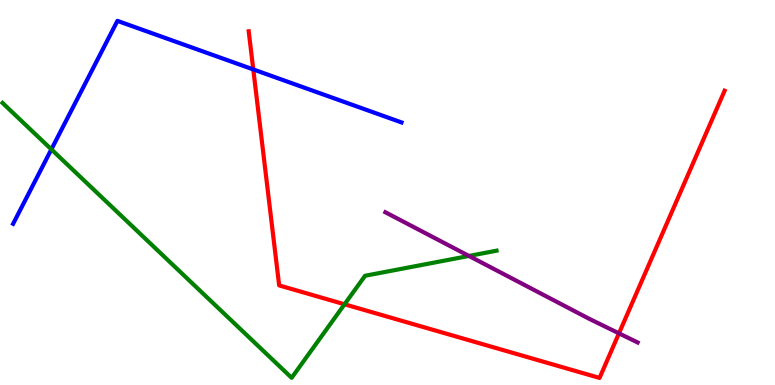[{'lines': ['blue', 'red'], 'intersections': [{'x': 3.27, 'y': 8.2}]}, {'lines': ['green', 'red'], 'intersections': [{'x': 4.45, 'y': 2.1}]}, {'lines': ['purple', 'red'], 'intersections': [{'x': 7.99, 'y': 1.34}]}, {'lines': ['blue', 'green'], 'intersections': [{'x': 0.663, 'y': 6.12}]}, {'lines': ['blue', 'purple'], 'intersections': []}, {'lines': ['green', 'purple'], 'intersections': [{'x': 6.05, 'y': 3.35}]}]